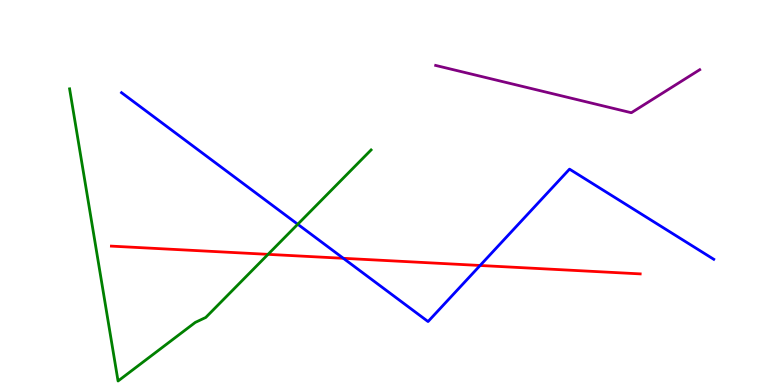[{'lines': ['blue', 'red'], 'intersections': [{'x': 4.43, 'y': 3.29}, {'x': 6.19, 'y': 3.1}]}, {'lines': ['green', 'red'], 'intersections': [{'x': 3.46, 'y': 3.39}]}, {'lines': ['purple', 'red'], 'intersections': []}, {'lines': ['blue', 'green'], 'intersections': [{'x': 3.84, 'y': 4.18}]}, {'lines': ['blue', 'purple'], 'intersections': []}, {'lines': ['green', 'purple'], 'intersections': []}]